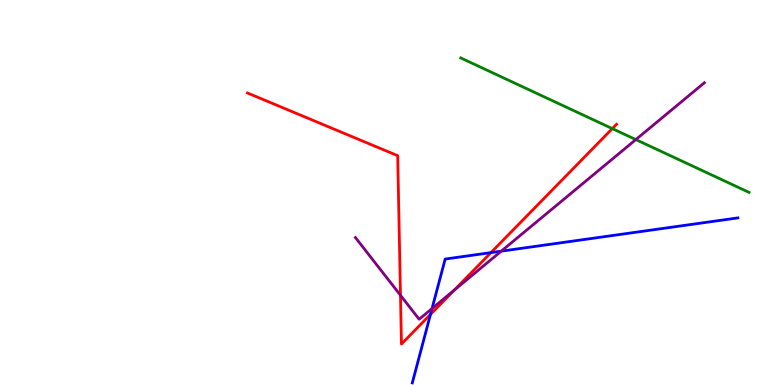[{'lines': ['blue', 'red'], 'intersections': [{'x': 5.55, 'y': 1.83}, {'x': 6.33, 'y': 3.44}]}, {'lines': ['green', 'red'], 'intersections': [{'x': 7.9, 'y': 6.66}]}, {'lines': ['purple', 'red'], 'intersections': [{'x': 5.17, 'y': 2.33}, {'x': 5.86, 'y': 2.46}]}, {'lines': ['blue', 'green'], 'intersections': []}, {'lines': ['blue', 'purple'], 'intersections': [{'x': 5.57, 'y': 1.99}, {'x': 6.47, 'y': 3.48}]}, {'lines': ['green', 'purple'], 'intersections': [{'x': 8.2, 'y': 6.37}]}]